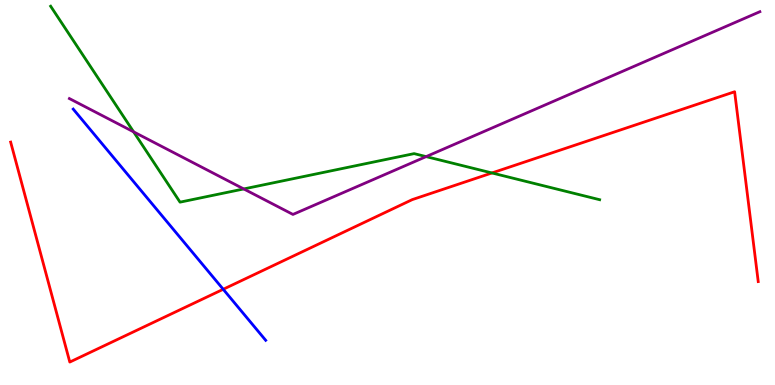[{'lines': ['blue', 'red'], 'intersections': [{'x': 2.88, 'y': 2.49}]}, {'lines': ['green', 'red'], 'intersections': [{'x': 6.35, 'y': 5.51}]}, {'lines': ['purple', 'red'], 'intersections': []}, {'lines': ['blue', 'green'], 'intersections': []}, {'lines': ['blue', 'purple'], 'intersections': []}, {'lines': ['green', 'purple'], 'intersections': [{'x': 1.72, 'y': 6.58}, {'x': 3.15, 'y': 5.09}, {'x': 5.5, 'y': 5.93}]}]